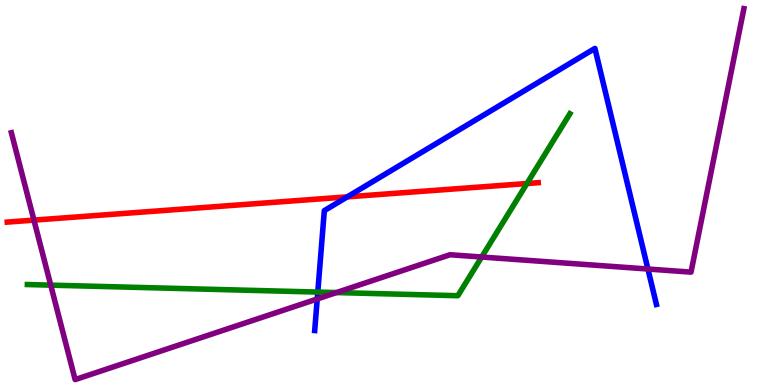[{'lines': ['blue', 'red'], 'intersections': [{'x': 4.48, 'y': 4.89}]}, {'lines': ['green', 'red'], 'intersections': [{'x': 6.8, 'y': 5.23}]}, {'lines': ['purple', 'red'], 'intersections': [{'x': 0.438, 'y': 4.28}]}, {'lines': ['blue', 'green'], 'intersections': [{'x': 4.1, 'y': 2.41}]}, {'lines': ['blue', 'purple'], 'intersections': [{'x': 4.09, 'y': 2.23}, {'x': 8.36, 'y': 3.01}]}, {'lines': ['green', 'purple'], 'intersections': [{'x': 0.655, 'y': 2.59}, {'x': 4.34, 'y': 2.4}, {'x': 6.22, 'y': 3.32}]}]